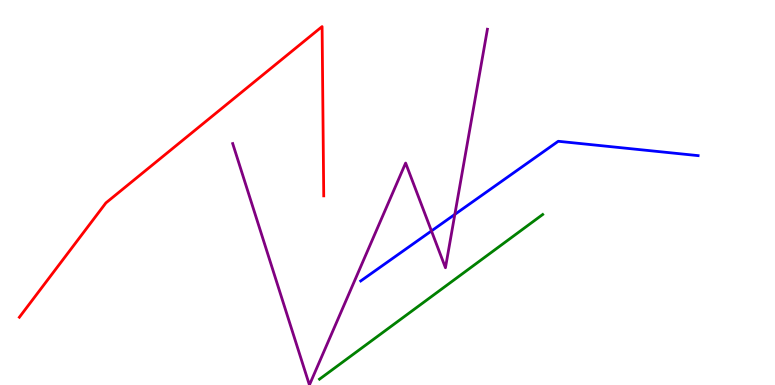[{'lines': ['blue', 'red'], 'intersections': []}, {'lines': ['green', 'red'], 'intersections': []}, {'lines': ['purple', 'red'], 'intersections': []}, {'lines': ['blue', 'green'], 'intersections': []}, {'lines': ['blue', 'purple'], 'intersections': [{'x': 5.57, 'y': 4.0}, {'x': 5.87, 'y': 4.43}]}, {'lines': ['green', 'purple'], 'intersections': []}]